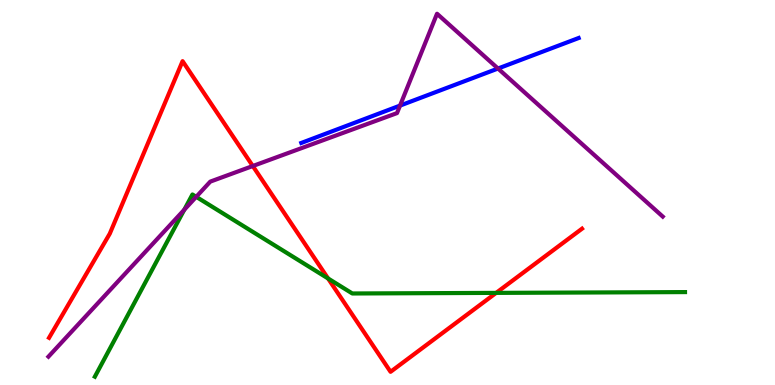[{'lines': ['blue', 'red'], 'intersections': []}, {'lines': ['green', 'red'], 'intersections': [{'x': 4.23, 'y': 2.77}, {'x': 6.4, 'y': 2.39}]}, {'lines': ['purple', 'red'], 'intersections': [{'x': 3.26, 'y': 5.69}]}, {'lines': ['blue', 'green'], 'intersections': []}, {'lines': ['blue', 'purple'], 'intersections': [{'x': 5.16, 'y': 7.26}, {'x': 6.43, 'y': 8.22}]}, {'lines': ['green', 'purple'], 'intersections': [{'x': 2.38, 'y': 4.55}, {'x': 2.53, 'y': 4.89}]}]